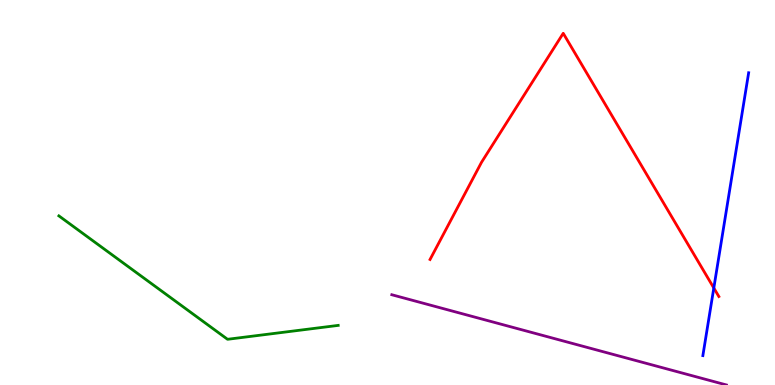[{'lines': ['blue', 'red'], 'intersections': [{'x': 9.21, 'y': 2.52}]}, {'lines': ['green', 'red'], 'intersections': []}, {'lines': ['purple', 'red'], 'intersections': []}, {'lines': ['blue', 'green'], 'intersections': []}, {'lines': ['blue', 'purple'], 'intersections': []}, {'lines': ['green', 'purple'], 'intersections': []}]